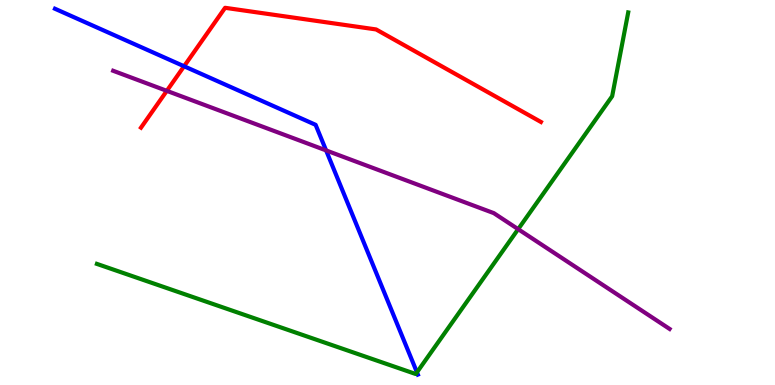[{'lines': ['blue', 'red'], 'intersections': [{'x': 2.38, 'y': 8.28}]}, {'lines': ['green', 'red'], 'intersections': []}, {'lines': ['purple', 'red'], 'intersections': [{'x': 2.15, 'y': 7.64}]}, {'lines': ['blue', 'green'], 'intersections': [{'x': 5.38, 'y': 0.33}]}, {'lines': ['blue', 'purple'], 'intersections': [{'x': 4.21, 'y': 6.09}]}, {'lines': ['green', 'purple'], 'intersections': [{'x': 6.69, 'y': 4.05}]}]